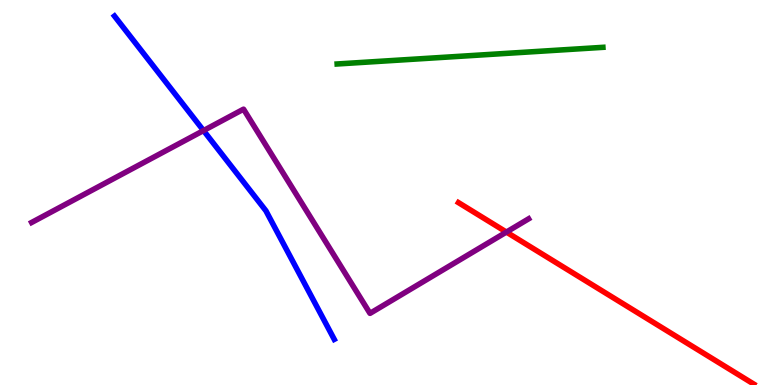[{'lines': ['blue', 'red'], 'intersections': []}, {'lines': ['green', 'red'], 'intersections': []}, {'lines': ['purple', 'red'], 'intersections': [{'x': 6.53, 'y': 3.97}]}, {'lines': ['blue', 'green'], 'intersections': []}, {'lines': ['blue', 'purple'], 'intersections': [{'x': 2.63, 'y': 6.61}]}, {'lines': ['green', 'purple'], 'intersections': []}]